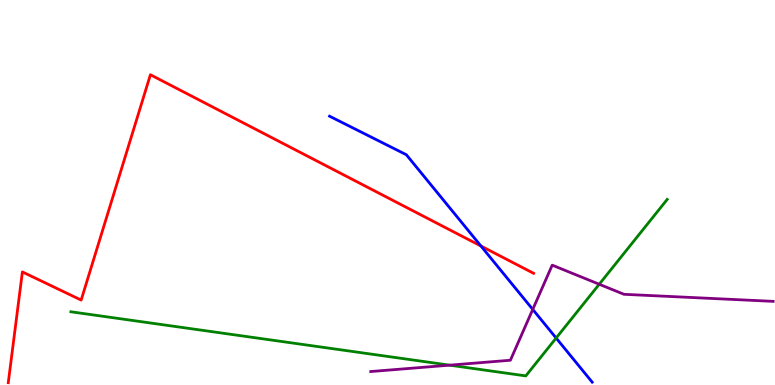[{'lines': ['blue', 'red'], 'intersections': [{'x': 6.21, 'y': 3.61}]}, {'lines': ['green', 'red'], 'intersections': []}, {'lines': ['purple', 'red'], 'intersections': []}, {'lines': ['blue', 'green'], 'intersections': [{'x': 7.18, 'y': 1.22}]}, {'lines': ['blue', 'purple'], 'intersections': [{'x': 6.87, 'y': 1.96}]}, {'lines': ['green', 'purple'], 'intersections': [{'x': 5.8, 'y': 0.515}, {'x': 7.73, 'y': 2.62}]}]